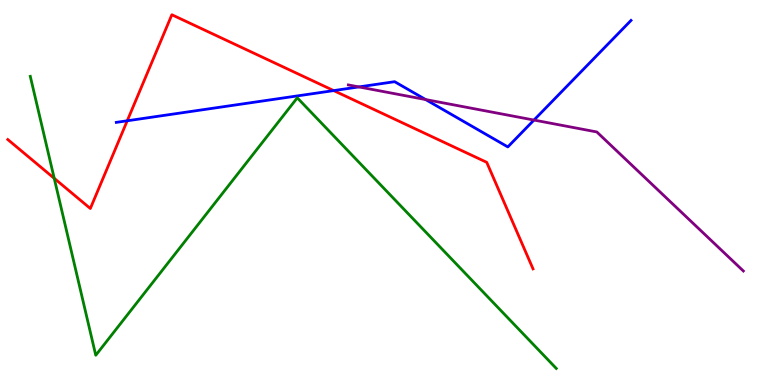[{'lines': ['blue', 'red'], 'intersections': [{'x': 1.64, 'y': 6.86}, {'x': 4.31, 'y': 7.65}]}, {'lines': ['green', 'red'], 'intersections': [{'x': 0.7, 'y': 5.37}]}, {'lines': ['purple', 'red'], 'intersections': []}, {'lines': ['blue', 'green'], 'intersections': []}, {'lines': ['blue', 'purple'], 'intersections': [{'x': 4.63, 'y': 7.74}, {'x': 5.49, 'y': 7.41}, {'x': 6.89, 'y': 6.88}]}, {'lines': ['green', 'purple'], 'intersections': []}]